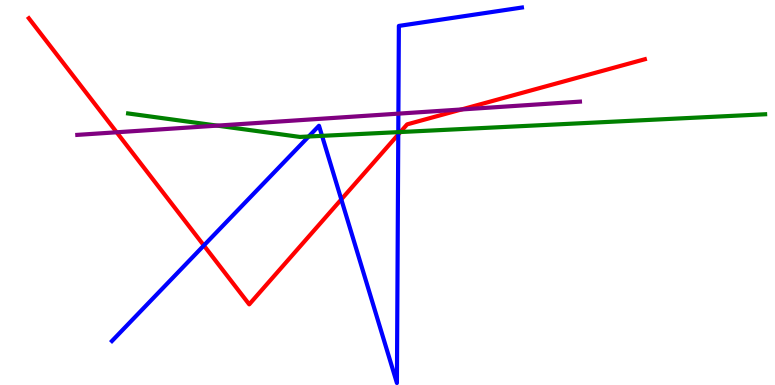[{'lines': ['blue', 'red'], 'intersections': [{'x': 2.63, 'y': 3.62}, {'x': 4.4, 'y': 4.82}, {'x': 5.14, 'y': 6.51}]}, {'lines': ['green', 'red'], 'intersections': [{'x': 5.17, 'y': 6.57}]}, {'lines': ['purple', 'red'], 'intersections': [{'x': 1.51, 'y': 6.56}, {'x': 5.95, 'y': 7.16}]}, {'lines': ['blue', 'green'], 'intersections': [{'x': 3.98, 'y': 6.45}, {'x': 4.16, 'y': 6.47}, {'x': 5.14, 'y': 6.57}]}, {'lines': ['blue', 'purple'], 'intersections': [{'x': 5.14, 'y': 7.05}]}, {'lines': ['green', 'purple'], 'intersections': [{'x': 2.8, 'y': 6.74}]}]